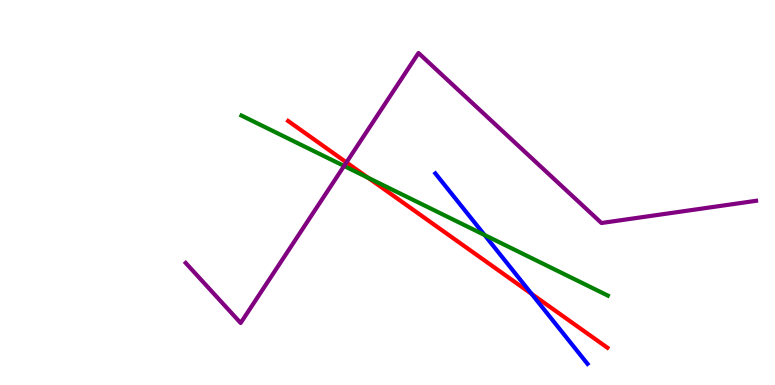[{'lines': ['blue', 'red'], 'intersections': [{'x': 6.86, 'y': 2.37}]}, {'lines': ['green', 'red'], 'intersections': [{'x': 4.75, 'y': 5.38}]}, {'lines': ['purple', 'red'], 'intersections': [{'x': 4.47, 'y': 5.78}]}, {'lines': ['blue', 'green'], 'intersections': [{'x': 6.25, 'y': 3.9}]}, {'lines': ['blue', 'purple'], 'intersections': []}, {'lines': ['green', 'purple'], 'intersections': [{'x': 4.44, 'y': 5.69}]}]